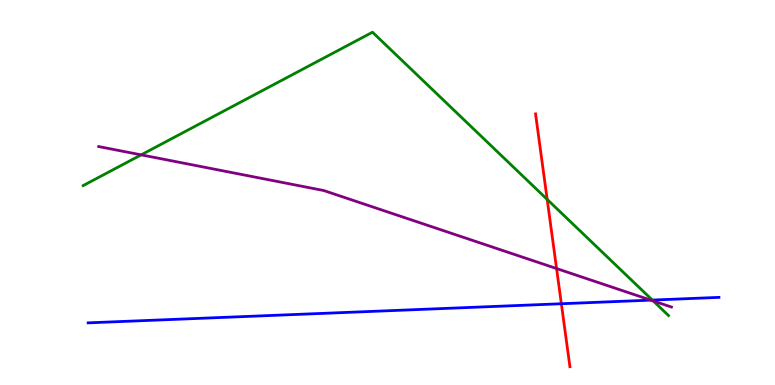[{'lines': ['blue', 'red'], 'intersections': [{'x': 7.24, 'y': 2.11}]}, {'lines': ['green', 'red'], 'intersections': [{'x': 7.06, 'y': 4.82}]}, {'lines': ['purple', 'red'], 'intersections': [{'x': 7.18, 'y': 3.02}]}, {'lines': ['blue', 'green'], 'intersections': [{'x': 8.42, 'y': 2.21}]}, {'lines': ['blue', 'purple'], 'intersections': [{'x': 8.4, 'y': 2.2}]}, {'lines': ['green', 'purple'], 'intersections': [{'x': 1.82, 'y': 5.98}, {'x': 8.43, 'y': 2.18}]}]